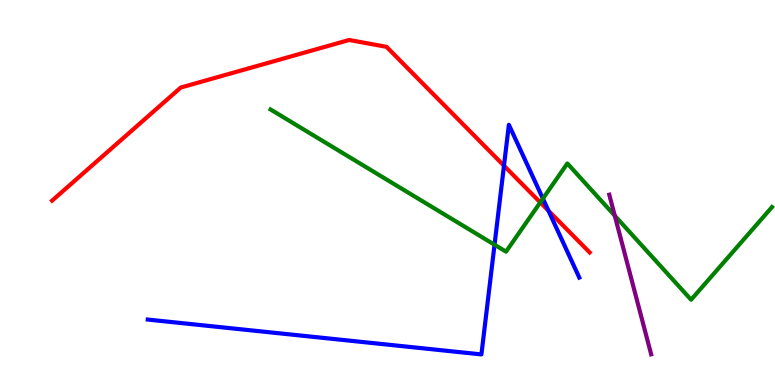[{'lines': ['blue', 'red'], 'intersections': [{'x': 6.5, 'y': 5.7}, {'x': 7.08, 'y': 4.53}]}, {'lines': ['green', 'red'], 'intersections': [{'x': 6.97, 'y': 4.74}]}, {'lines': ['purple', 'red'], 'intersections': []}, {'lines': ['blue', 'green'], 'intersections': [{'x': 6.38, 'y': 3.64}, {'x': 7.01, 'y': 4.84}]}, {'lines': ['blue', 'purple'], 'intersections': []}, {'lines': ['green', 'purple'], 'intersections': [{'x': 7.93, 'y': 4.4}]}]